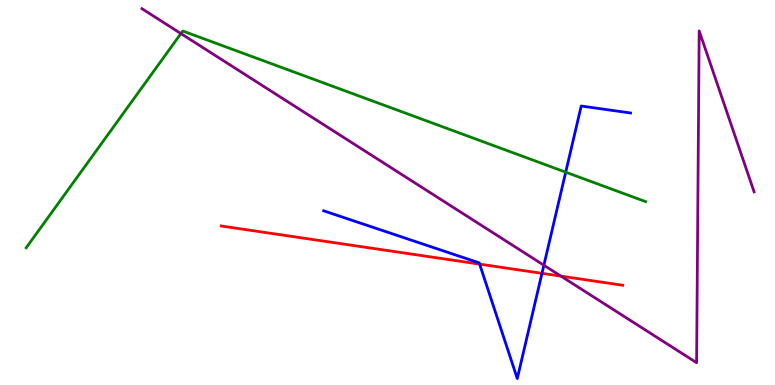[{'lines': ['blue', 'red'], 'intersections': [{'x': 6.19, 'y': 3.14}, {'x': 6.99, 'y': 2.9}]}, {'lines': ['green', 'red'], 'intersections': []}, {'lines': ['purple', 'red'], 'intersections': [{'x': 7.24, 'y': 2.83}]}, {'lines': ['blue', 'green'], 'intersections': [{'x': 7.3, 'y': 5.53}]}, {'lines': ['blue', 'purple'], 'intersections': [{'x': 7.02, 'y': 3.11}]}, {'lines': ['green', 'purple'], 'intersections': [{'x': 2.33, 'y': 9.13}]}]